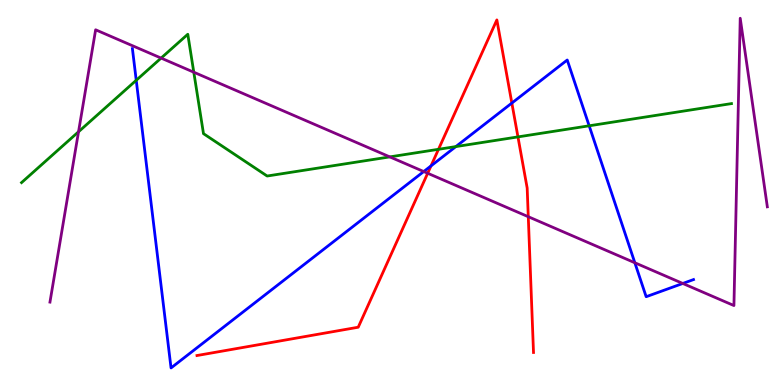[{'lines': ['blue', 'red'], 'intersections': [{'x': 5.56, 'y': 5.69}, {'x': 6.6, 'y': 7.32}]}, {'lines': ['green', 'red'], 'intersections': [{'x': 5.66, 'y': 6.12}, {'x': 6.68, 'y': 6.44}]}, {'lines': ['purple', 'red'], 'intersections': [{'x': 5.52, 'y': 5.5}, {'x': 6.82, 'y': 4.37}]}, {'lines': ['blue', 'green'], 'intersections': [{'x': 1.76, 'y': 7.91}, {'x': 5.88, 'y': 6.19}, {'x': 7.6, 'y': 6.73}]}, {'lines': ['blue', 'purple'], 'intersections': [{'x': 5.47, 'y': 5.54}, {'x': 8.19, 'y': 3.18}, {'x': 8.81, 'y': 2.64}]}, {'lines': ['green', 'purple'], 'intersections': [{'x': 1.01, 'y': 6.58}, {'x': 2.08, 'y': 8.49}, {'x': 2.5, 'y': 8.12}, {'x': 5.03, 'y': 5.92}]}]